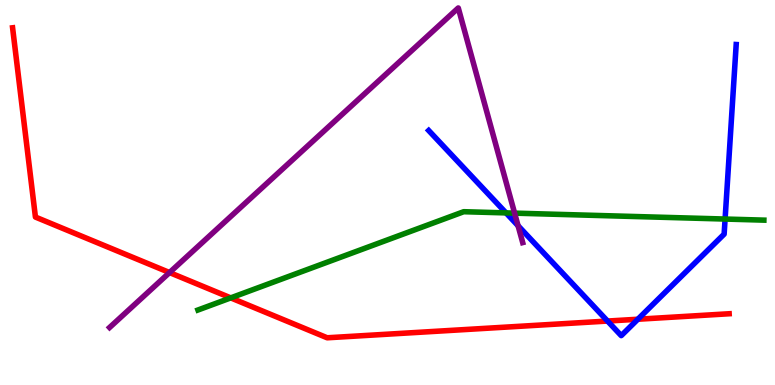[{'lines': ['blue', 'red'], 'intersections': [{'x': 7.84, 'y': 1.66}, {'x': 8.23, 'y': 1.71}]}, {'lines': ['green', 'red'], 'intersections': [{'x': 2.98, 'y': 2.26}]}, {'lines': ['purple', 'red'], 'intersections': [{'x': 2.19, 'y': 2.92}]}, {'lines': ['blue', 'green'], 'intersections': [{'x': 6.53, 'y': 4.47}, {'x': 9.36, 'y': 4.31}]}, {'lines': ['blue', 'purple'], 'intersections': [{'x': 6.68, 'y': 4.14}]}, {'lines': ['green', 'purple'], 'intersections': [{'x': 6.64, 'y': 4.46}]}]